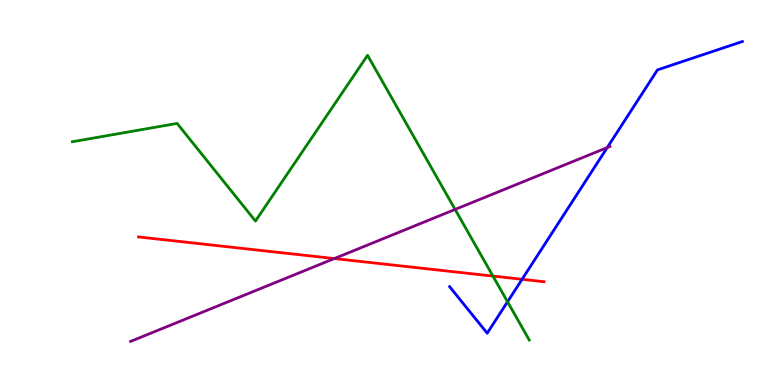[{'lines': ['blue', 'red'], 'intersections': [{'x': 6.74, 'y': 2.75}]}, {'lines': ['green', 'red'], 'intersections': [{'x': 6.36, 'y': 2.83}]}, {'lines': ['purple', 'red'], 'intersections': [{'x': 4.31, 'y': 3.28}]}, {'lines': ['blue', 'green'], 'intersections': [{'x': 6.55, 'y': 2.16}]}, {'lines': ['blue', 'purple'], 'intersections': [{'x': 7.84, 'y': 6.17}]}, {'lines': ['green', 'purple'], 'intersections': [{'x': 5.87, 'y': 4.56}]}]